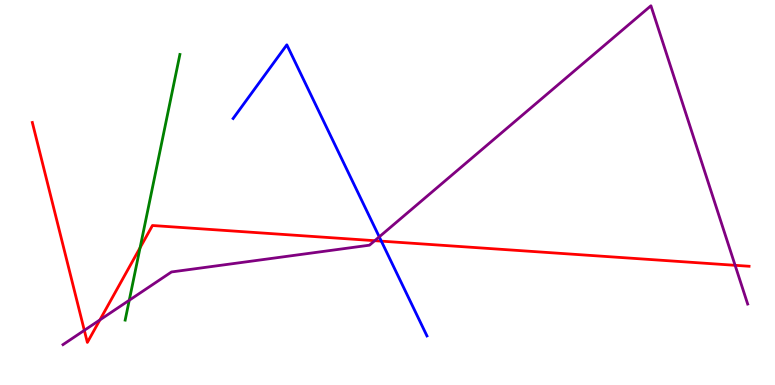[{'lines': ['blue', 'red'], 'intersections': [{'x': 4.92, 'y': 3.74}]}, {'lines': ['green', 'red'], 'intersections': [{'x': 1.81, 'y': 3.56}]}, {'lines': ['purple', 'red'], 'intersections': [{'x': 1.09, 'y': 1.42}, {'x': 1.29, 'y': 1.69}, {'x': 4.84, 'y': 3.75}, {'x': 9.49, 'y': 3.11}]}, {'lines': ['blue', 'green'], 'intersections': []}, {'lines': ['blue', 'purple'], 'intersections': [{'x': 4.89, 'y': 3.85}]}, {'lines': ['green', 'purple'], 'intersections': [{'x': 1.67, 'y': 2.2}]}]